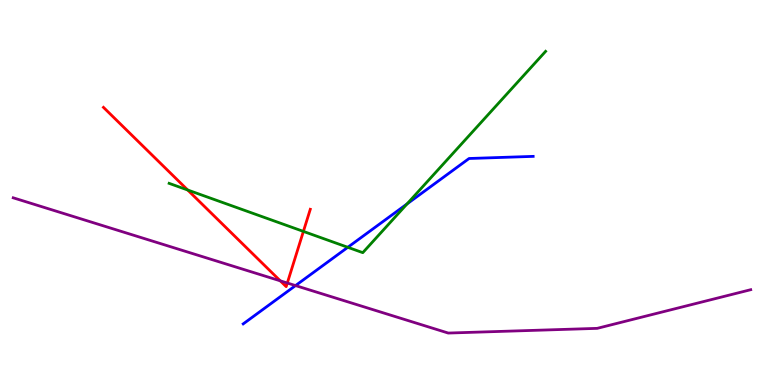[{'lines': ['blue', 'red'], 'intersections': []}, {'lines': ['green', 'red'], 'intersections': [{'x': 2.42, 'y': 5.07}, {'x': 3.91, 'y': 3.99}]}, {'lines': ['purple', 'red'], 'intersections': [{'x': 3.62, 'y': 2.71}, {'x': 3.71, 'y': 2.65}]}, {'lines': ['blue', 'green'], 'intersections': [{'x': 4.49, 'y': 3.58}, {'x': 5.25, 'y': 4.7}]}, {'lines': ['blue', 'purple'], 'intersections': [{'x': 3.81, 'y': 2.58}]}, {'lines': ['green', 'purple'], 'intersections': []}]